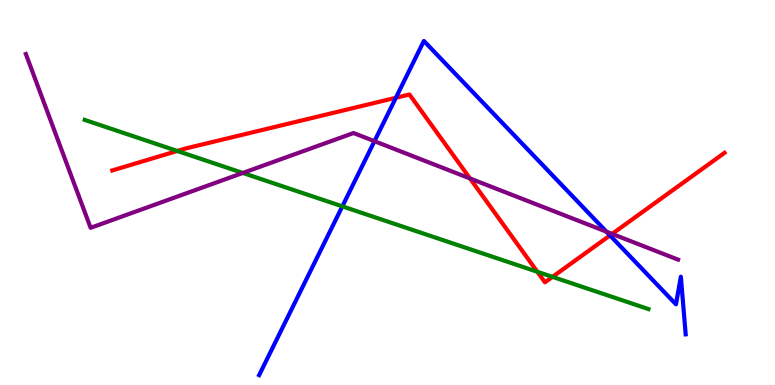[{'lines': ['blue', 'red'], 'intersections': [{'x': 5.11, 'y': 7.46}, {'x': 7.87, 'y': 3.89}]}, {'lines': ['green', 'red'], 'intersections': [{'x': 2.29, 'y': 6.08}, {'x': 6.93, 'y': 2.94}, {'x': 7.13, 'y': 2.81}]}, {'lines': ['purple', 'red'], 'intersections': [{'x': 6.06, 'y': 5.36}, {'x': 7.9, 'y': 3.92}]}, {'lines': ['blue', 'green'], 'intersections': [{'x': 4.42, 'y': 4.64}]}, {'lines': ['blue', 'purple'], 'intersections': [{'x': 4.83, 'y': 6.33}, {'x': 7.83, 'y': 3.98}]}, {'lines': ['green', 'purple'], 'intersections': [{'x': 3.13, 'y': 5.51}]}]